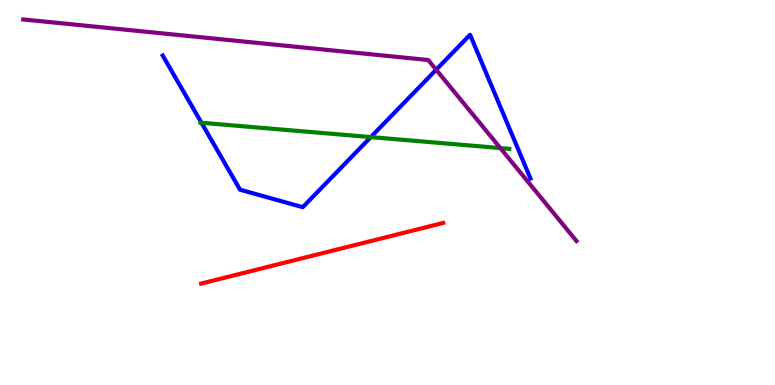[{'lines': ['blue', 'red'], 'intersections': []}, {'lines': ['green', 'red'], 'intersections': []}, {'lines': ['purple', 'red'], 'intersections': []}, {'lines': ['blue', 'green'], 'intersections': [{'x': 2.6, 'y': 6.81}, {'x': 4.78, 'y': 6.44}]}, {'lines': ['blue', 'purple'], 'intersections': [{'x': 5.63, 'y': 8.19}]}, {'lines': ['green', 'purple'], 'intersections': [{'x': 6.46, 'y': 6.15}]}]